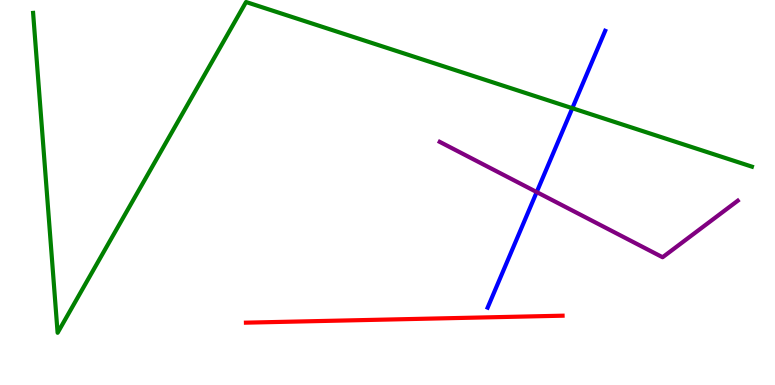[{'lines': ['blue', 'red'], 'intersections': []}, {'lines': ['green', 'red'], 'intersections': []}, {'lines': ['purple', 'red'], 'intersections': []}, {'lines': ['blue', 'green'], 'intersections': [{'x': 7.38, 'y': 7.19}]}, {'lines': ['blue', 'purple'], 'intersections': [{'x': 6.93, 'y': 5.01}]}, {'lines': ['green', 'purple'], 'intersections': []}]